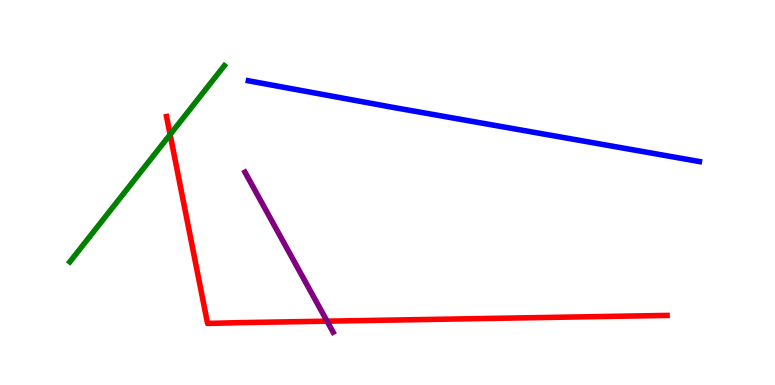[{'lines': ['blue', 'red'], 'intersections': []}, {'lines': ['green', 'red'], 'intersections': [{'x': 2.2, 'y': 6.51}]}, {'lines': ['purple', 'red'], 'intersections': [{'x': 4.22, 'y': 1.66}]}, {'lines': ['blue', 'green'], 'intersections': []}, {'lines': ['blue', 'purple'], 'intersections': []}, {'lines': ['green', 'purple'], 'intersections': []}]